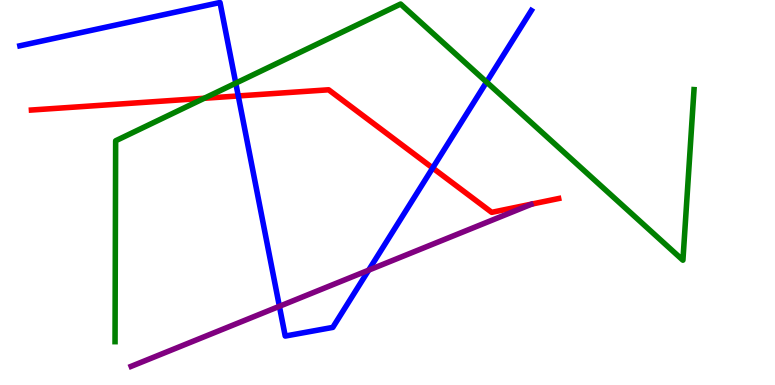[{'lines': ['blue', 'red'], 'intersections': [{'x': 3.07, 'y': 7.51}, {'x': 5.58, 'y': 5.64}]}, {'lines': ['green', 'red'], 'intersections': [{'x': 2.64, 'y': 7.45}]}, {'lines': ['purple', 'red'], 'intersections': []}, {'lines': ['blue', 'green'], 'intersections': [{'x': 3.04, 'y': 7.84}, {'x': 6.28, 'y': 7.87}]}, {'lines': ['blue', 'purple'], 'intersections': [{'x': 3.61, 'y': 2.04}, {'x': 4.76, 'y': 2.98}]}, {'lines': ['green', 'purple'], 'intersections': []}]